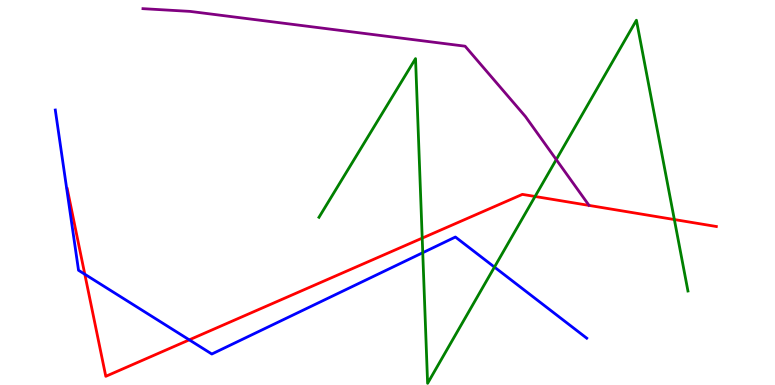[{'lines': ['blue', 'red'], 'intersections': [{'x': 1.09, 'y': 2.88}, {'x': 2.44, 'y': 1.17}]}, {'lines': ['green', 'red'], 'intersections': [{'x': 5.45, 'y': 3.81}, {'x': 6.9, 'y': 4.9}, {'x': 8.7, 'y': 4.3}]}, {'lines': ['purple', 'red'], 'intersections': []}, {'lines': ['blue', 'green'], 'intersections': [{'x': 5.45, 'y': 3.44}, {'x': 6.38, 'y': 3.06}]}, {'lines': ['blue', 'purple'], 'intersections': []}, {'lines': ['green', 'purple'], 'intersections': [{'x': 7.18, 'y': 5.85}]}]